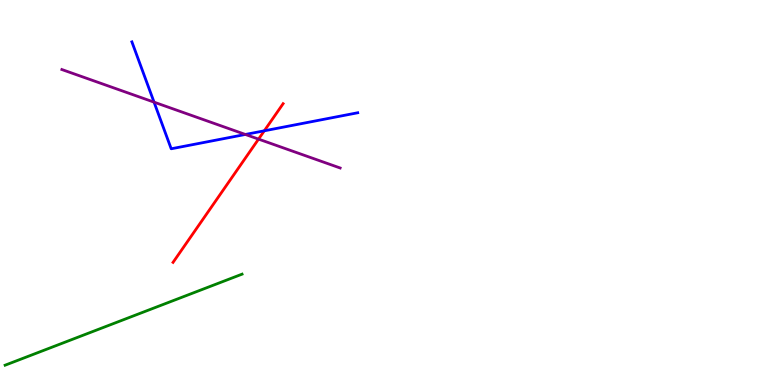[{'lines': ['blue', 'red'], 'intersections': [{'x': 3.41, 'y': 6.6}]}, {'lines': ['green', 'red'], 'intersections': []}, {'lines': ['purple', 'red'], 'intersections': [{'x': 3.34, 'y': 6.39}]}, {'lines': ['blue', 'green'], 'intersections': []}, {'lines': ['blue', 'purple'], 'intersections': [{'x': 1.99, 'y': 7.35}, {'x': 3.17, 'y': 6.51}]}, {'lines': ['green', 'purple'], 'intersections': []}]